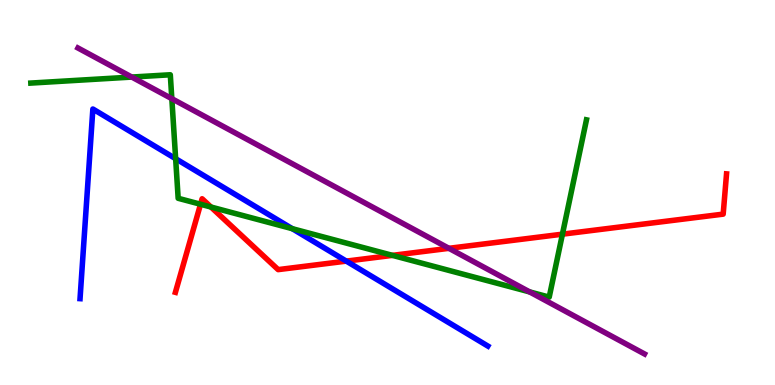[{'lines': ['blue', 'red'], 'intersections': [{'x': 4.47, 'y': 3.22}]}, {'lines': ['green', 'red'], 'intersections': [{'x': 2.59, 'y': 4.69}, {'x': 2.72, 'y': 4.62}, {'x': 5.06, 'y': 3.37}, {'x': 7.26, 'y': 3.92}]}, {'lines': ['purple', 'red'], 'intersections': [{'x': 5.79, 'y': 3.55}]}, {'lines': ['blue', 'green'], 'intersections': [{'x': 2.27, 'y': 5.88}, {'x': 3.77, 'y': 4.06}]}, {'lines': ['blue', 'purple'], 'intersections': []}, {'lines': ['green', 'purple'], 'intersections': [{'x': 1.7, 'y': 8.0}, {'x': 2.22, 'y': 7.44}, {'x': 6.83, 'y': 2.42}]}]